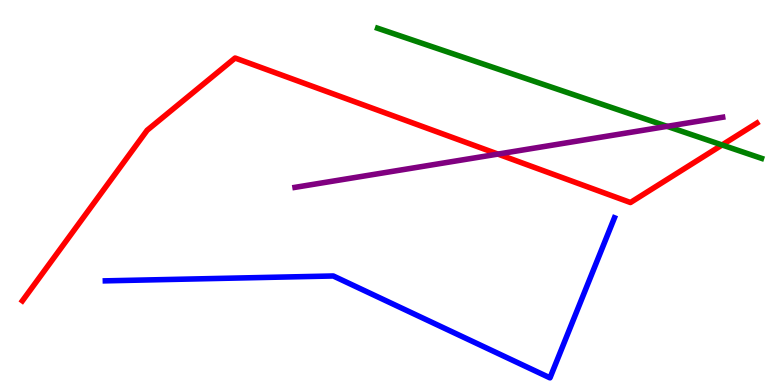[{'lines': ['blue', 'red'], 'intersections': []}, {'lines': ['green', 'red'], 'intersections': [{'x': 9.32, 'y': 6.23}]}, {'lines': ['purple', 'red'], 'intersections': [{'x': 6.42, 'y': 6.0}]}, {'lines': ['blue', 'green'], 'intersections': []}, {'lines': ['blue', 'purple'], 'intersections': []}, {'lines': ['green', 'purple'], 'intersections': [{'x': 8.61, 'y': 6.72}]}]